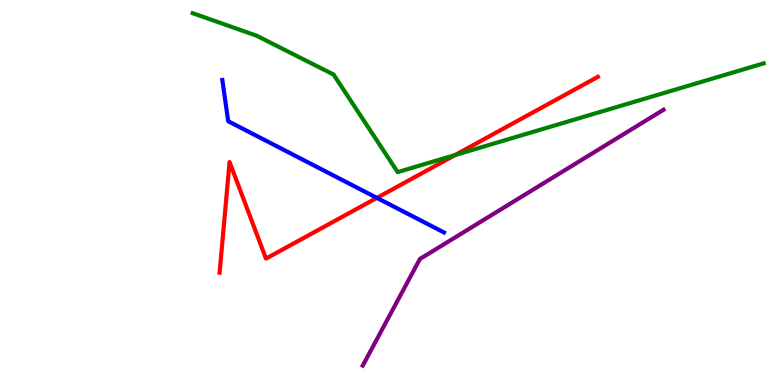[{'lines': ['blue', 'red'], 'intersections': [{'x': 4.86, 'y': 4.86}]}, {'lines': ['green', 'red'], 'intersections': [{'x': 5.87, 'y': 5.97}]}, {'lines': ['purple', 'red'], 'intersections': []}, {'lines': ['blue', 'green'], 'intersections': []}, {'lines': ['blue', 'purple'], 'intersections': []}, {'lines': ['green', 'purple'], 'intersections': []}]